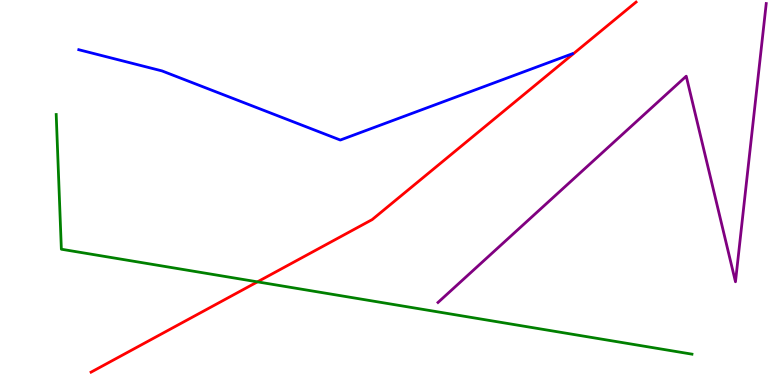[{'lines': ['blue', 'red'], 'intersections': []}, {'lines': ['green', 'red'], 'intersections': [{'x': 3.32, 'y': 2.68}]}, {'lines': ['purple', 'red'], 'intersections': []}, {'lines': ['blue', 'green'], 'intersections': []}, {'lines': ['blue', 'purple'], 'intersections': []}, {'lines': ['green', 'purple'], 'intersections': []}]